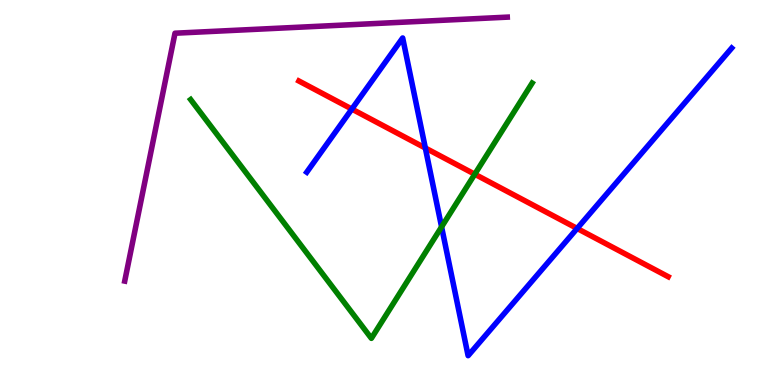[{'lines': ['blue', 'red'], 'intersections': [{'x': 4.54, 'y': 7.17}, {'x': 5.49, 'y': 6.16}, {'x': 7.45, 'y': 4.07}]}, {'lines': ['green', 'red'], 'intersections': [{'x': 6.13, 'y': 5.48}]}, {'lines': ['purple', 'red'], 'intersections': []}, {'lines': ['blue', 'green'], 'intersections': [{'x': 5.7, 'y': 4.11}]}, {'lines': ['blue', 'purple'], 'intersections': []}, {'lines': ['green', 'purple'], 'intersections': []}]